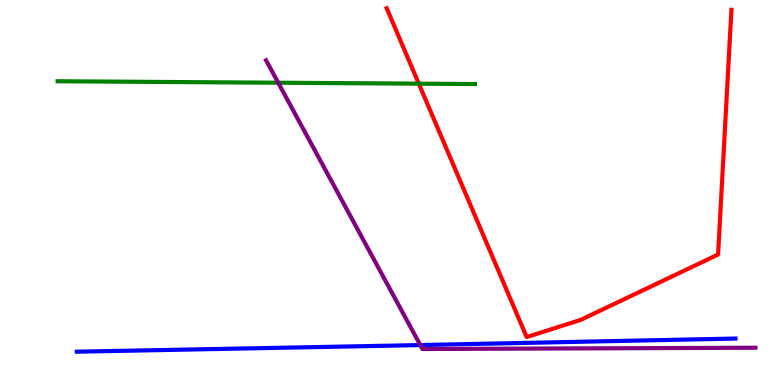[{'lines': ['blue', 'red'], 'intersections': []}, {'lines': ['green', 'red'], 'intersections': [{'x': 5.4, 'y': 7.83}]}, {'lines': ['purple', 'red'], 'intersections': []}, {'lines': ['blue', 'green'], 'intersections': []}, {'lines': ['blue', 'purple'], 'intersections': [{'x': 5.42, 'y': 1.04}]}, {'lines': ['green', 'purple'], 'intersections': [{'x': 3.59, 'y': 7.85}]}]